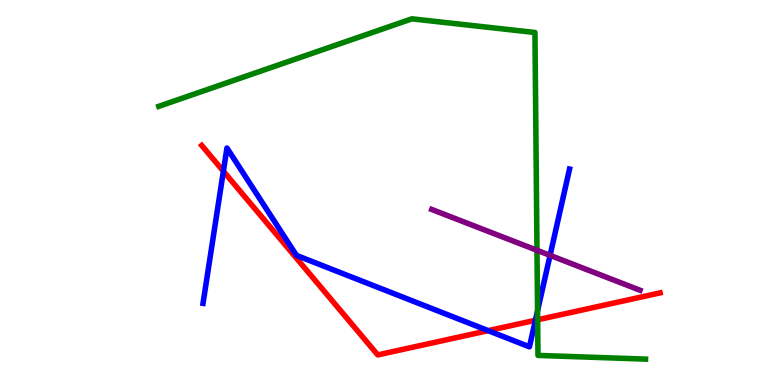[{'lines': ['blue', 'red'], 'intersections': [{'x': 2.88, 'y': 5.55}, {'x': 6.3, 'y': 1.41}, {'x': 6.91, 'y': 1.68}]}, {'lines': ['green', 'red'], 'intersections': [{'x': 6.94, 'y': 1.69}]}, {'lines': ['purple', 'red'], 'intersections': []}, {'lines': ['blue', 'green'], 'intersections': [{'x': 6.94, 'y': 1.93}]}, {'lines': ['blue', 'purple'], 'intersections': [{'x': 7.1, 'y': 3.37}]}, {'lines': ['green', 'purple'], 'intersections': [{'x': 6.93, 'y': 3.5}]}]